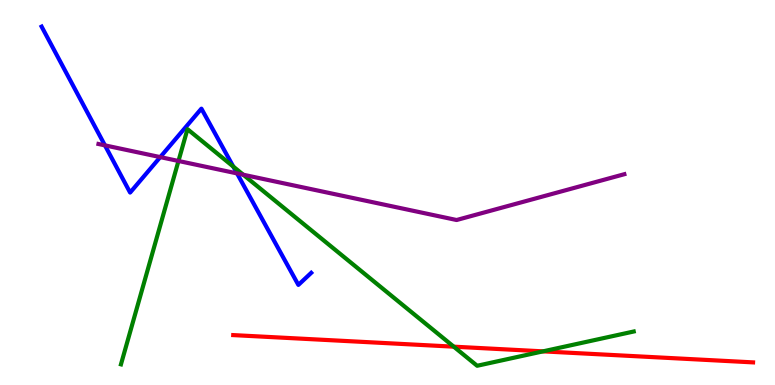[{'lines': ['blue', 'red'], 'intersections': []}, {'lines': ['green', 'red'], 'intersections': [{'x': 5.86, 'y': 0.996}, {'x': 7.01, 'y': 0.874}]}, {'lines': ['purple', 'red'], 'intersections': []}, {'lines': ['blue', 'green'], 'intersections': [{'x': 3.01, 'y': 5.67}]}, {'lines': ['blue', 'purple'], 'intersections': [{'x': 1.35, 'y': 6.22}, {'x': 2.07, 'y': 5.92}, {'x': 3.06, 'y': 5.5}]}, {'lines': ['green', 'purple'], 'intersections': [{'x': 2.3, 'y': 5.82}, {'x': 3.14, 'y': 5.46}]}]